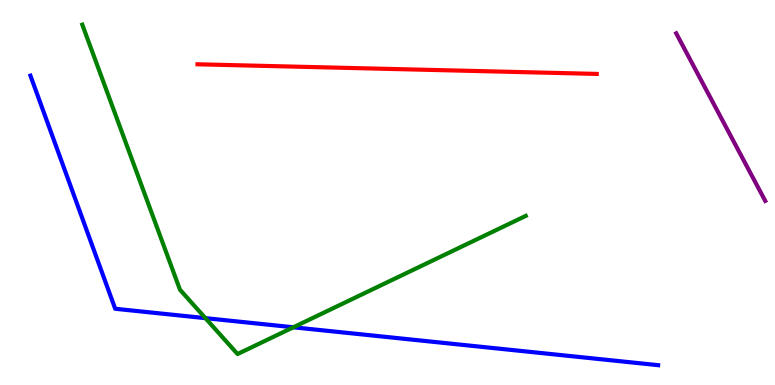[{'lines': ['blue', 'red'], 'intersections': []}, {'lines': ['green', 'red'], 'intersections': []}, {'lines': ['purple', 'red'], 'intersections': []}, {'lines': ['blue', 'green'], 'intersections': [{'x': 2.65, 'y': 1.74}, {'x': 3.79, 'y': 1.5}]}, {'lines': ['blue', 'purple'], 'intersections': []}, {'lines': ['green', 'purple'], 'intersections': []}]